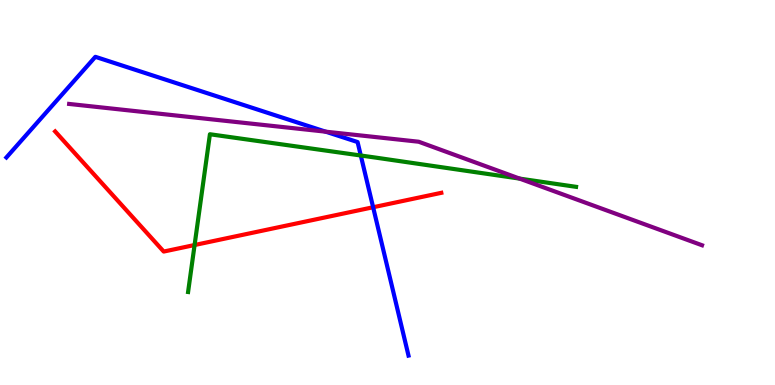[{'lines': ['blue', 'red'], 'intersections': [{'x': 4.81, 'y': 4.62}]}, {'lines': ['green', 'red'], 'intersections': [{'x': 2.51, 'y': 3.64}]}, {'lines': ['purple', 'red'], 'intersections': []}, {'lines': ['blue', 'green'], 'intersections': [{'x': 4.66, 'y': 5.96}]}, {'lines': ['blue', 'purple'], 'intersections': [{'x': 4.2, 'y': 6.58}]}, {'lines': ['green', 'purple'], 'intersections': [{'x': 6.7, 'y': 5.36}]}]